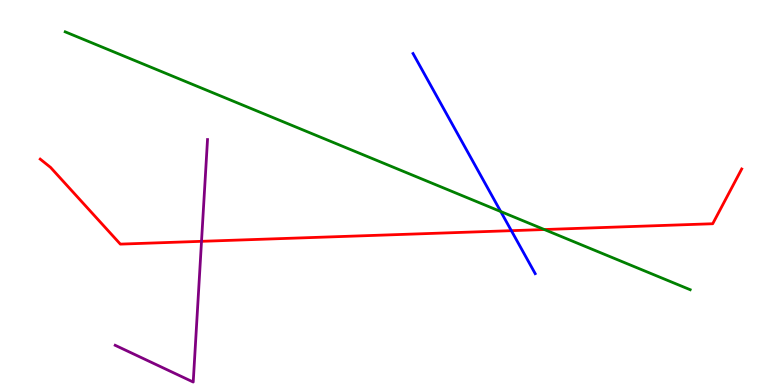[{'lines': ['blue', 'red'], 'intersections': [{'x': 6.6, 'y': 4.01}]}, {'lines': ['green', 'red'], 'intersections': [{'x': 7.02, 'y': 4.04}]}, {'lines': ['purple', 'red'], 'intersections': [{'x': 2.6, 'y': 3.73}]}, {'lines': ['blue', 'green'], 'intersections': [{'x': 6.46, 'y': 4.51}]}, {'lines': ['blue', 'purple'], 'intersections': []}, {'lines': ['green', 'purple'], 'intersections': []}]